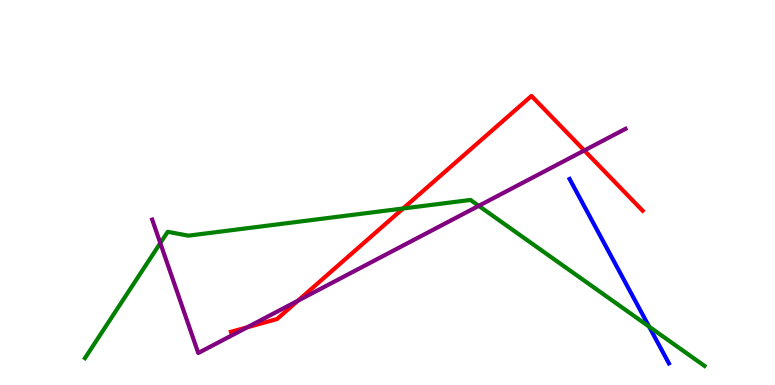[{'lines': ['blue', 'red'], 'intersections': []}, {'lines': ['green', 'red'], 'intersections': [{'x': 5.2, 'y': 4.58}]}, {'lines': ['purple', 'red'], 'intersections': [{'x': 3.19, 'y': 1.5}, {'x': 3.84, 'y': 2.19}, {'x': 7.54, 'y': 6.09}]}, {'lines': ['blue', 'green'], 'intersections': [{'x': 8.38, 'y': 1.52}]}, {'lines': ['blue', 'purple'], 'intersections': []}, {'lines': ['green', 'purple'], 'intersections': [{'x': 2.07, 'y': 3.69}, {'x': 6.18, 'y': 4.65}]}]